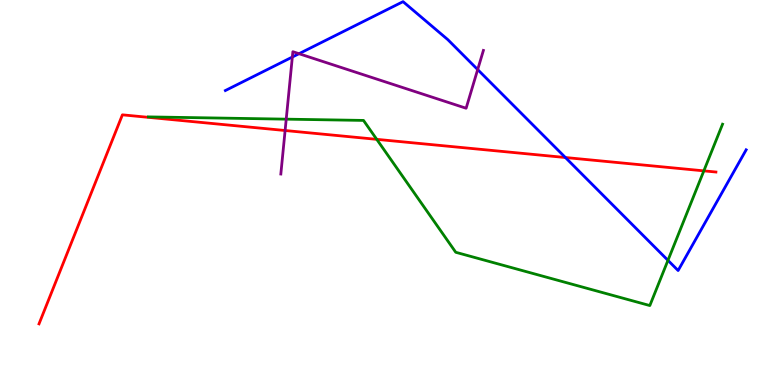[{'lines': ['blue', 'red'], 'intersections': [{'x': 7.3, 'y': 5.91}]}, {'lines': ['green', 'red'], 'intersections': [{'x': 4.86, 'y': 6.38}, {'x': 9.08, 'y': 5.56}]}, {'lines': ['purple', 'red'], 'intersections': [{'x': 3.68, 'y': 6.61}]}, {'lines': ['blue', 'green'], 'intersections': [{'x': 8.62, 'y': 3.24}]}, {'lines': ['blue', 'purple'], 'intersections': [{'x': 3.77, 'y': 8.52}, {'x': 3.86, 'y': 8.61}, {'x': 6.16, 'y': 8.19}]}, {'lines': ['green', 'purple'], 'intersections': [{'x': 3.69, 'y': 6.91}]}]